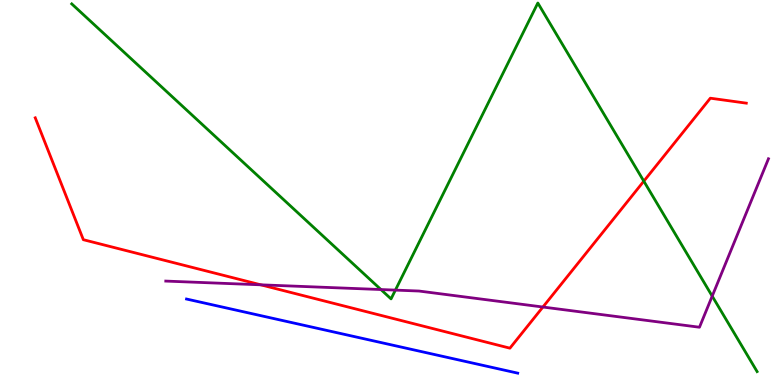[{'lines': ['blue', 'red'], 'intersections': []}, {'lines': ['green', 'red'], 'intersections': [{'x': 8.31, 'y': 5.29}]}, {'lines': ['purple', 'red'], 'intersections': [{'x': 3.36, 'y': 2.6}, {'x': 7.01, 'y': 2.03}]}, {'lines': ['blue', 'green'], 'intersections': []}, {'lines': ['blue', 'purple'], 'intersections': []}, {'lines': ['green', 'purple'], 'intersections': [{'x': 4.92, 'y': 2.48}, {'x': 5.1, 'y': 2.46}, {'x': 9.19, 'y': 2.31}]}]